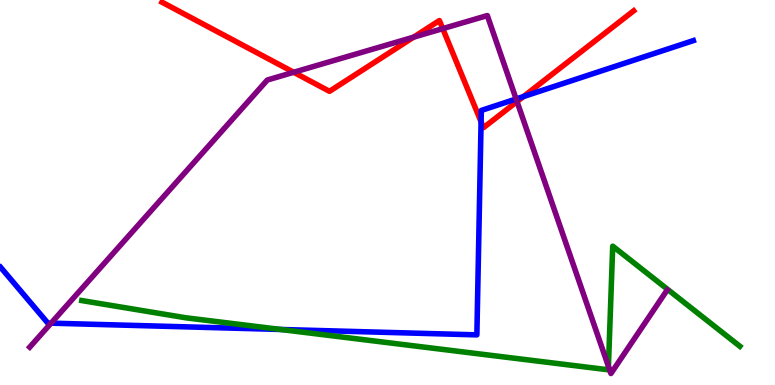[{'lines': ['blue', 'red'], 'intersections': [{'x': 6.21, 'y': 6.84}, {'x': 6.75, 'y': 7.49}]}, {'lines': ['green', 'red'], 'intersections': []}, {'lines': ['purple', 'red'], 'intersections': [{'x': 3.79, 'y': 8.12}, {'x': 5.34, 'y': 9.03}, {'x': 5.71, 'y': 9.26}, {'x': 6.67, 'y': 7.36}]}, {'lines': ['blue', 'green'], 'intersections': [{'x': 3.62, 'y': 1.44}]}, {'lines': ['blue', 'purple'], 'intersections': [{'x': 0.659, 'y': 1.61}, {'x': 6.66, 'y': 7.43}]}, {'lines': ['green', 'purple'], 'intersections': [{'x': 7.85, 'y': 0.485}]}]